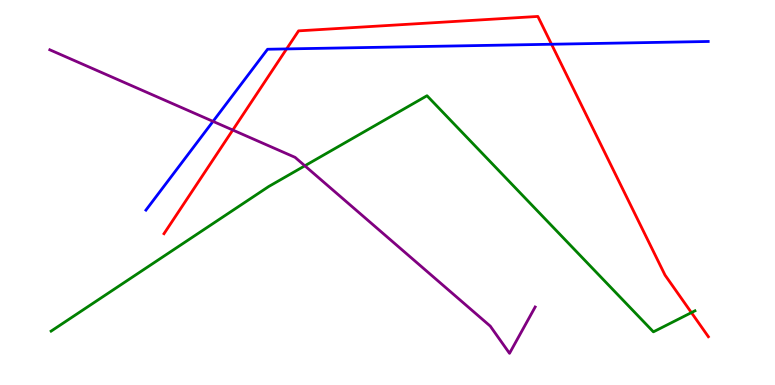[{'lines': ['blue', 'red'], 'intersections': [{'x': 3.7, 'y': 8.73}, {'x': 7.12, 'y': 8.85}]}, {'lines': ['green', 'red'], 'intersections': [{'x': 8.92, 'y': 1.88}]}, {'lines': ['purple', 'red'], 'intersections': [{'x': 3.0, 'y': 6.62}]}, {'lines': ['blue', 'green'], 'intersections': []}, {'lines': ['blue', 'purple'], 'intersections': [{'x': 2.75, 'y': 6.85}]}, {'lines': ['green', 'purple'], 'intersections': [{'x': 3.93, 'y': 5.69}]}]